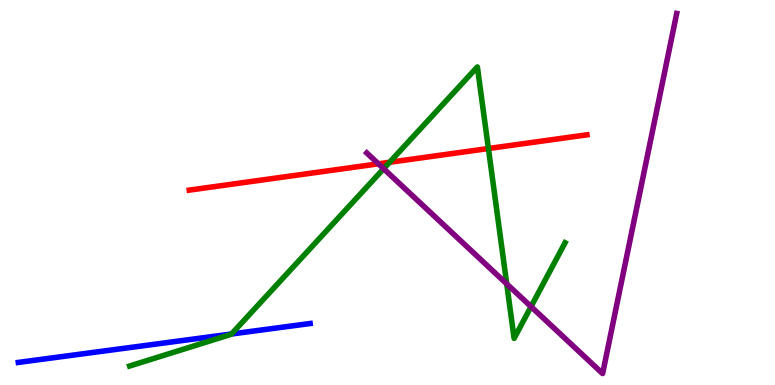[{'lines': ['blue', 'red'], 'intersections': []}, {'lines': ['green', 'red'], 'intersections': [{'x': 5.03, 'y': 5.79}, {'x': 6.3, 'y': 6.14}]}, {'lines': ['purple', 'red'], 'intersections': [{'x': 4.88, 'y': 5.74}]}, {'lines': ['blue', 'green'], 'intersections': [{'x': 2.99, 'y': 1.32}]}, {'lines': ['blue', 'purple'], 'intersections': []}, {'lines': ['green', 'purple'], 'intersections': [{'x': 4.95, 'y': 5.62}, {'x': 6.54, 'y': 2.63}, {'x': 6.85, 'y': 2.04}]}]